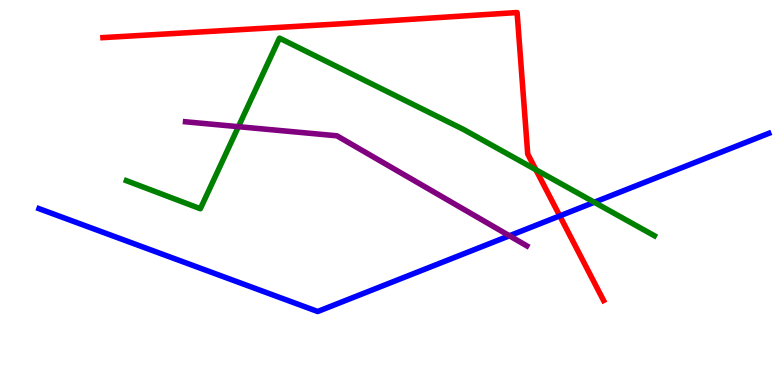[{'lines': ['blue', 'red'], 'intersections': [{'x': 7.22, 'y': 4.39}]}, {'lines': ['green', 'red'], 'intersections': [{'x': 6.91, 'y': 5.59}]}, {'lines': ['purple', 'red'], 'intersections': []}, {'lines': ['blue', 'green'], 'intersections': [{'x': 7.67, 'y': 4.75}]}, {'lines': ['blue', 'purple'], 'intersections': [{'x': 6.57, 'y': 3.88}]}, {'lines': ['green', 'purple'], 'intersections': [{'x': 3.08, 'y': 6.71}]}]